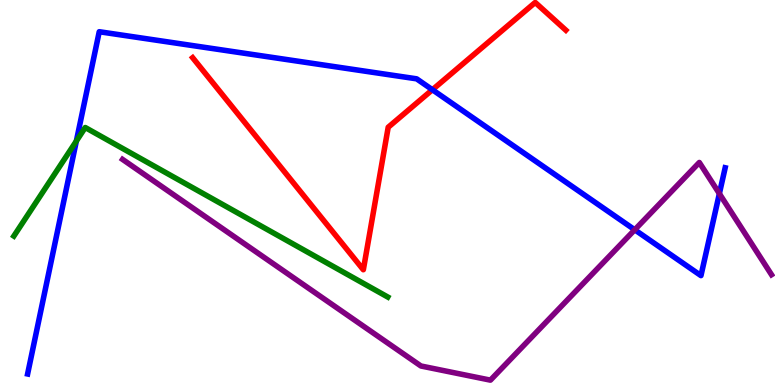[{'lines': ['blue', 'red'], 'intersections': [{'x': 5.58, 'y': 7.67}]}, {'lines': ['green', 'red'], 'intersections': []}, {'lines': ['purple', 'red'], 'intersections': []}, {'lines': ['blue', 'green'], 'intersections': [{'x': 0.985, 'y': 6.34}]}, {'lines': ['blue', 'purple'], 'intersections': [{'x': 8.19, 'y': 4.03}, {'x': 9.28, 'y': 4.97}]}, {'lines': ['green', 'purple'], 'intersections': []}]